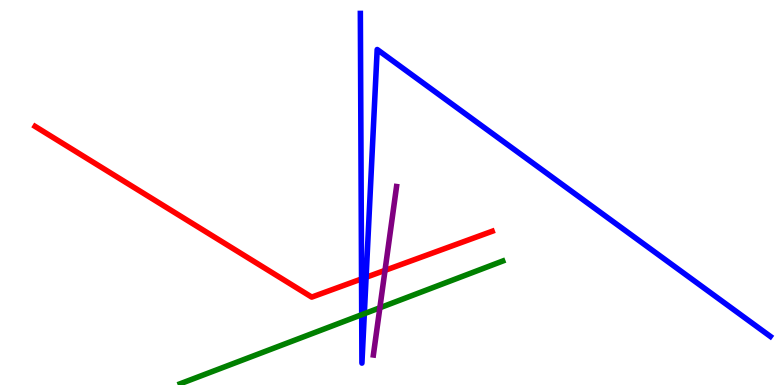[{'lines': ['blue', 'red'], 'intersections': [{'x': 4.67, 'y': 2.76}, {'x': 4.72, 'y': 2.8}]}, {'lines': ['green', 'red'], 'intersections': []}, {'lines': ['purple', 'red'], 'intersections': [{'x': 4.97, 'y': 2.98}]}, {'lines': ['blue', 'green'], 'intersections': [{'x': 4.67, 'y': 1.83}, {'x': 4.7, 'y': 1.85}]}, {'lines': ['blue', 'purple'], 'intersections': []}, {'lines': ['green', 'purple'], 'intersections': [{'x': 4.9, 'y': 2.01}]}]